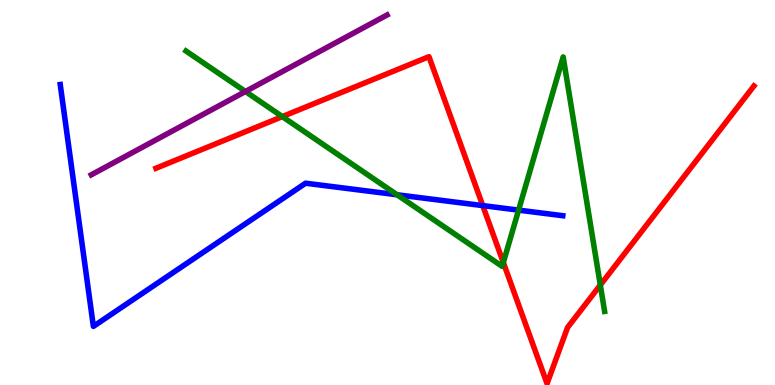[{'lines': ['blue', 'red'], 'intersections': [{'x': 6.23, 'y': 4.66}]}, {'lines': ['green', 'red'], 'intersections': [{'x': 3.64, 'y': 6.97}, {'x': 6.49, 'y': 3.18}, {'x': 7.75, 'y': 2.6}]}, {'lines': ['purple', 'red'], 'intersections': []}, {'lines': ['blue', 'green'], 'intersections': [{'x': 5.12, 'y': 4.94}, {'x': 6.69, 'y': 4.54}]}, {'lines': ['blue', 'purple'], 'intersections': []}, {'lines': ['green', 'purple'], 'intersections': [{'x': 3.17, 'y': 7.62}]}]